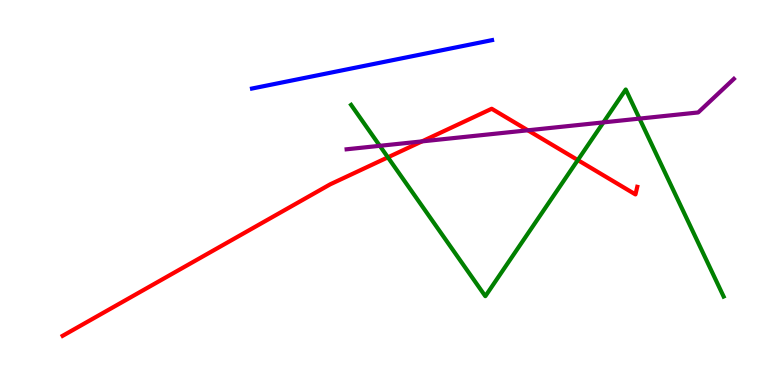[{'lines': ['blue', 'red'], 'intersections': []}, {'lines': ['green', 'red'], 'intersections': [{'x': 5.01, 'y': 5.91}, {'x': 7.46, 'y': 5.84}]}, {'lines': ['purple', 'red'], 'intersections': [{'x': 5.44, 'y': 6.33}, {'x': 6.81, 'y': 6.62}]}, {'lines': ['blue', 'green'], 'intersections': []}, {'lines': ['blue', 'purple'], 'intersections': []}, {'lines': ['green', 'purple'], 'intersections': [{'x': 4.9, 'y': 6.21}, {'x': 7.79, 'y': 6.82}, {'x': 8.25, 'y': 6.92}]}]